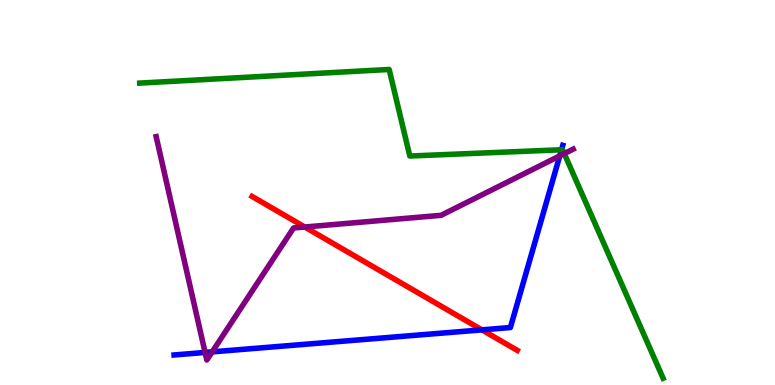[{'lines': ['blue', 'red'], 'intersections': [{'x': 6.22, 'y': 1.43}]}, {'lines': ['green', 'red'], 'intersections': []}, {'lines': ['purple', 'red'], 'intersections': [{'x': 3.93, 'y': 4.1}]}, {'lines': ['blue', 'green'], 'intersections': [{'x': 7.25, 'y': 6.11}]}, {'lines': ['blue', 'purple'], 'intersections': [{'x': 2.65, 'y': 0.846}, {'x': 2.74, 'y': 0.861}, {'x': 7.22, 'y': 5.95}]}, {'lines': ['green', 'purple'], 'intersections': [{'x': 7.28, 'y': 6.01}]}]